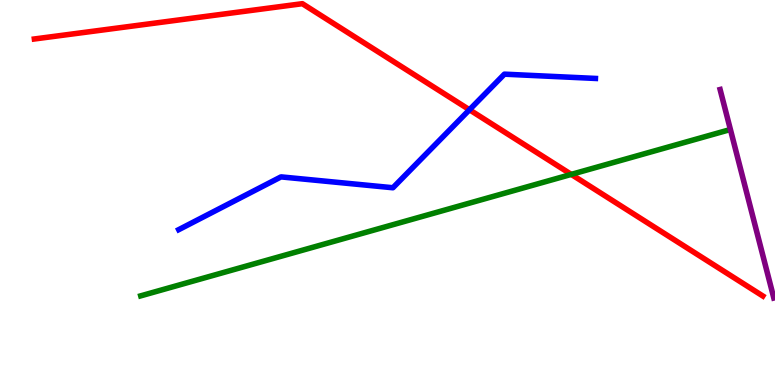[{'lines': ['blue', 'red'], 'intersections': [{'x': 6.06, 'y': 7.15}]}, {'lines': ['green', 'red'], 'intersections': [{'x': 7.37, 'y': 5.47}]}, {'lines': ['purple', 'red'], 'intersections': []}, {'lines': ['blue', 'green'], 'intersections': []}, {'lines': ['blue', 'purple'], 'intersections': []}, {'lines': ['green', 'purple'], 'intersections': []}]